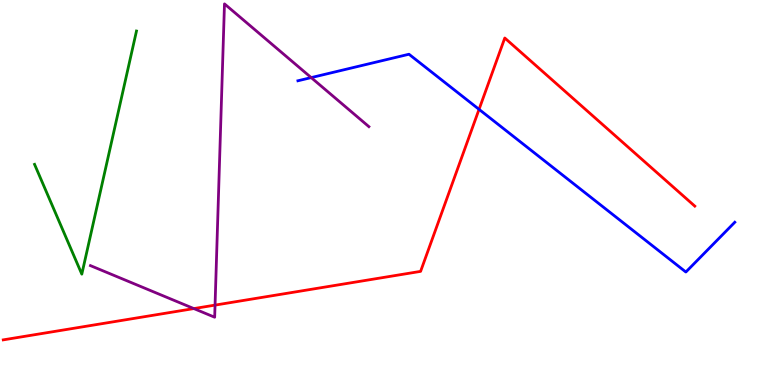[{'lines': ['blue', 'red'], 'intersections': [{'x': 6.18, 'y': 7.16}]}, {'lines': ['green', 'red'], 'intersections': []}, {'lines': ['purple', 'red'], 'intersections': [{'x': 2.5, 'y': 1.98}, {'x': 2.77, 'y': 2.08}]}, {'lines': ['blue', 'green'], 'intersections': []}, {'lines': ['blue', 'purple'], 'intersections': [{'x': 4.02, 'y': 7.98}]}, {'lines': ['green', 'purple'], 'intersections': []}]